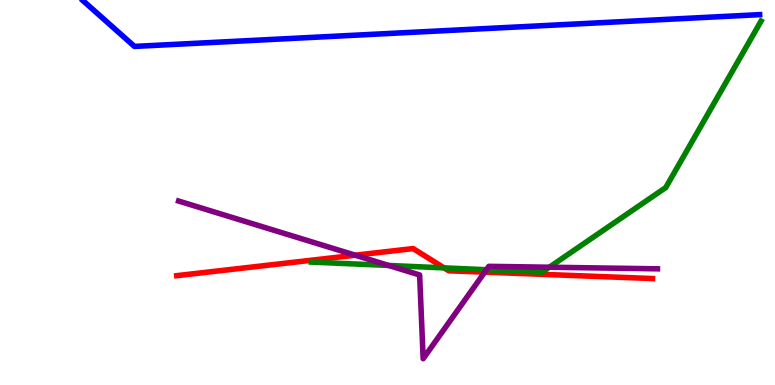[{'lines': ['blue', 'red'], 'intersections': []}, {'lines': ['green', 'red'], 'intersections': [{'x': 5.73, 'y': 3.04}]}, {'lines': ['purple', 'red'], 'intersections': [{'x': 4.58, 'y': 3.37}, {'x': 6.25, 'y': 2.93}]}, {'lines': ['blue', 'green'], 'intersections': []}, {'lines': ['blue', 'purple'], 'intersections': []}, {'lines': ['green', 'purple'], 'intersections': [{'x': 5.02, 'y': 3.1}, {'x': 6.28, 'y': 2.99}, {'x': 7.09, 'y': 3.06}]}]